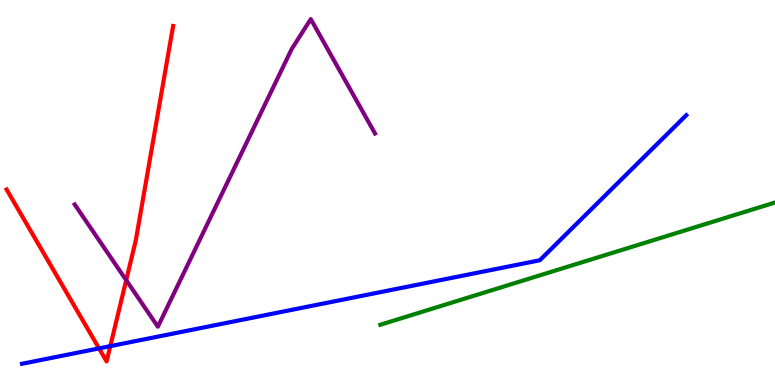[{'lines': ['blue', 'red'], 'intersections': [{'x': 1.28, 'y': 0.951}, {'x': 1.42, 'y': 1.01}]}, {'lines': ['green', 'red'], 'intersections': []}, {'lines': ['purple', 'red'], 'intersections': [{'x': 1.63, 'y': 2.72}]}, {'lines': ['blue', 'green'], 'intersections': []}, {'lines': ['blue', 'purple'], 'intersections': []}, {'lines': ['green', 'purple'], 'intersections': []}]